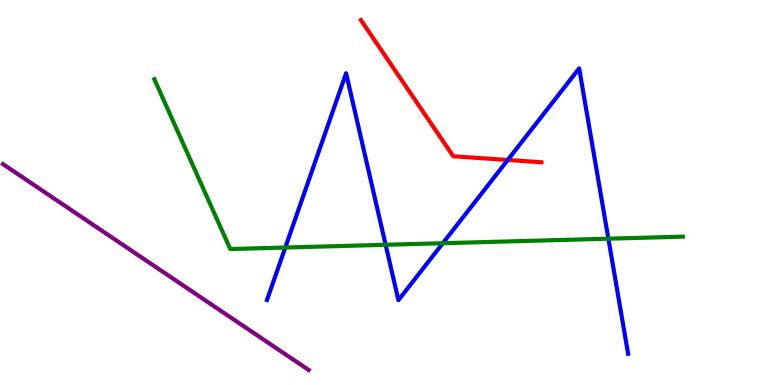[{'lines': ['blue', 'red'], 'intersections': [{'x': 6.55, 'y': 5.84}]}, {'lines': ['green', 'red'], 'intersections': []}, {'lines': ['purple', 'red'], 'intersections': []}, {'lines': ['blue', 'green'], 'intersections': [{'x': 3.68, 'y': 3.57}, {'x': 4.98, 'y': 3.64}, {'x': 5.71, 'y': 3.68}, {'x': 7.85, 'y': 3.8}]}, {'lines': ['blue', 'purple'], 'intersections': []}, {'lines': ['green', 'purple'], 'intersections': []}]